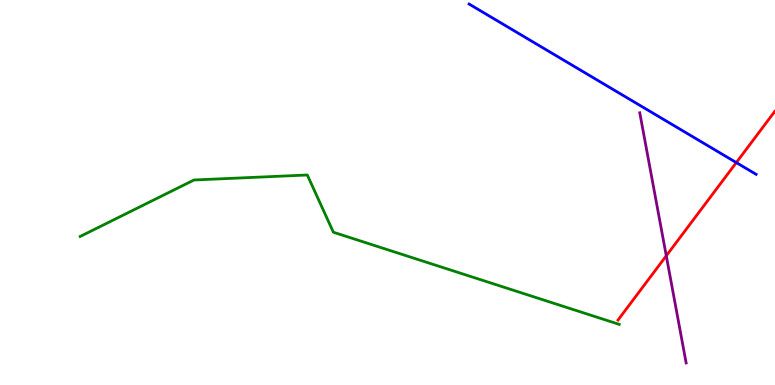[{'lines': ['blue', 'red'], 'intersections': [{'x': 9.5, 'y': 5.78}]}, {'lines': ['green', 'red'], 'intersections': []}, {'lines': ['purple', 'red'], 'intersections': [{'x': 8.6, 'y': 3.36}]}, {'lines': ['blue', 'green'], 'intersections': []}, {'lines': ['blue', 'purple'], 'intersections': []}, {'lines': ['green', 'purple'], 'intersections': []}]